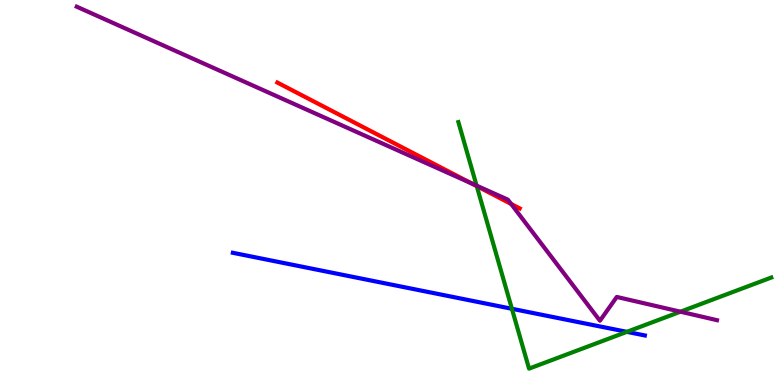[{'lines': ['blue', 'red'], 'intersections': []}, {'lines': ['green', 'red'], 'intersections': [{'x': 6.15, 'y': 5.17}]}, {'lines': ['purple', 'red'], 'intersections': [{'x': 6.08, 'y': 5.24}, {'x': 6.6, 'y': 4.7}]}, {'lines': ['blue', 'green'], 'intersections': [{'x': 6.61, 'y': 1.98}, {'x': 8.09, 'y': 1.38}]}, {'lines': ['blue', 'purple'], 'intersections': []}, {'lines': ['green', 'purple'], 'intersections': [{'x': 6.15, 'y': 5.18}, {'x': 8.78, 'y': 1.9}]}]